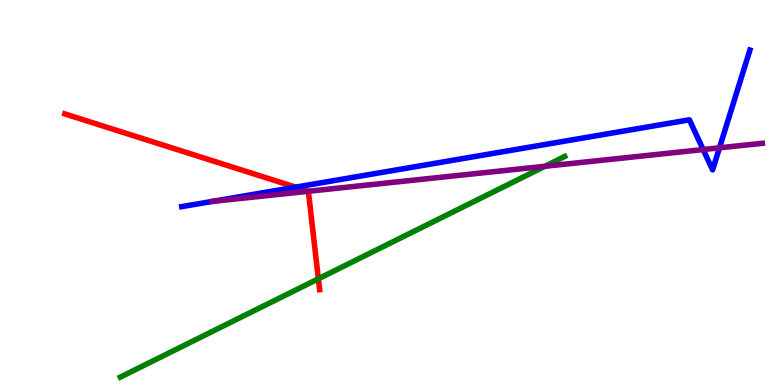[{'lines': ['blue', 'red'], 'intersections': [{'x': 3.82, 'y': 5.14}]}, {'lines': ['green', 'red'], 'intersections': [{'x': 4.11, 'y': 2.76}]}, {'lines': ['purple', 'red'], 'intersections': [{'x': 3.98, 'y': 5.03}]}, {'lines': ['blue', 'green'], 'intersections': []}, {'lines': ['blue', 'purple'], 'intersections': [{'x': 9.07, 'y': 6.12}, {'x': 9.28, 'y': 6.16}]}, {'lines': ['green', 'purple'], 'intersections': [{'x': 7.03, 'y': 5.68}]}]